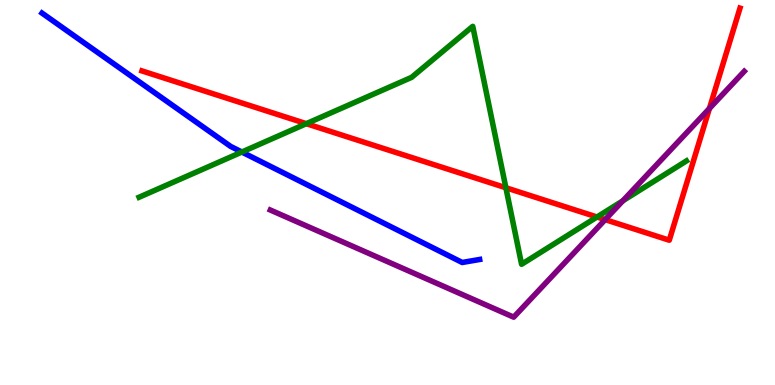[{'lines': ['blue', 'red'], 'intersections': []}, {'lines': ['green', 'red'], 'intersections': [{'x': 3.95, 'y': 6.79}, {'x': 6.53, 'y': 5.12}, {'x': 7.7, 'y': 4.36}]}, {'lines': ['purple', 'red'], 'intersections': [{'x': 7.81, 'y': 4.3}, {'x': 9.15, 'y': 7.18}]}, {'lines': ['blue', 'green'], 'intersections': [{'x': 3.12, 'y': 6.05}]}, {'lines': ['blue', 'purple'], 'intersections': []}, {'lines': ['green', 'purple'], 'intersections': [{'x': 8.04, 'y': 4.78}]}]